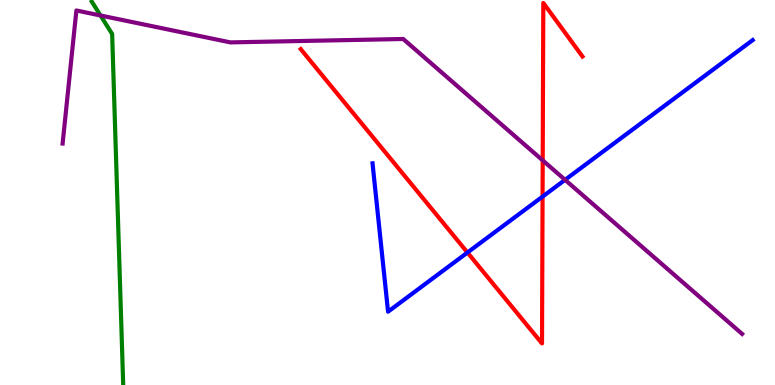[{'lines': ['blue', 'red'], 'intersections': [{'x': 6.03, 'y': 3.44}, {'x': 7.0, 'y': 4.89}]}, {'lines': ['green', 'red'], 'intersections': []}, {'lines': ['purple', 'red'], 'intersections': [{'x': 7.0, 'y': 5.83}]}, {'lines': ['blue', 'green'], 'intersections': []}, {'lines': ['blue', 'purple'], 'intersections': [{'x': 7.29, 'y': 5.33}]}, {'lines': ['green', 'purple'], 'intersections': [{'x': 1.3, 'y': 9.6}]}]